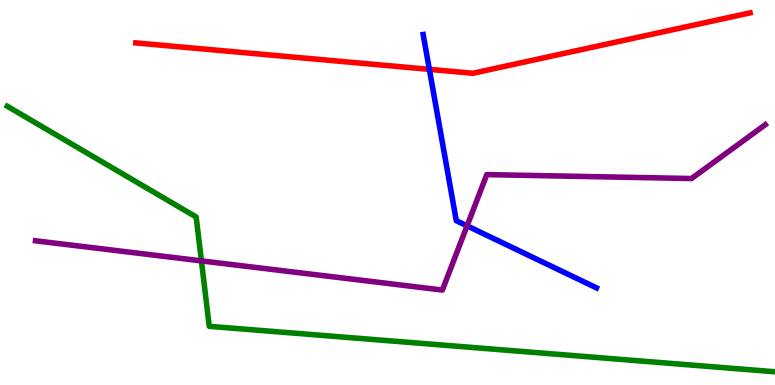[{'lines': ['blue', 'red'], 'intersections': [{'x': 5.54, 'y': 8.2}]}, {'lines': ['green', 'red'], 'intersections': []}, {'lines': ['purple', 'red'], 'intersections': []}, {'lines': ['blue', 'green'], 'intersections': []}, {'lines': ['blue', 'purple'], 'intersections': [{'x': 6.03, 'y': 4.13}]}, {'lines': ['green', 'purple'], 'intersections': [{'x': 2.6, 'y': 3.22}]}]